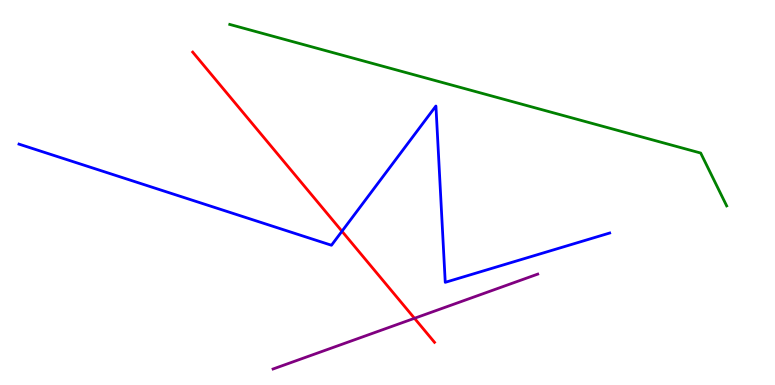[{'lines': ['blue', 'red'], 'intersections': [{'x': 4.41, 'y': 3.99}]}, {'lines': ['green', 'red'], 'intersections': []}, {'lines': ['purple', 'red'], 'intersections': [{'x': 5.35, 'y': 1.73}]}, {'lines': ['blue', 'green'], 'intersections': []}, {'lines': ['blue', 'purple'], 'intersections': []}, {'lines': ['green', 'purple'], 'intersections': []}]